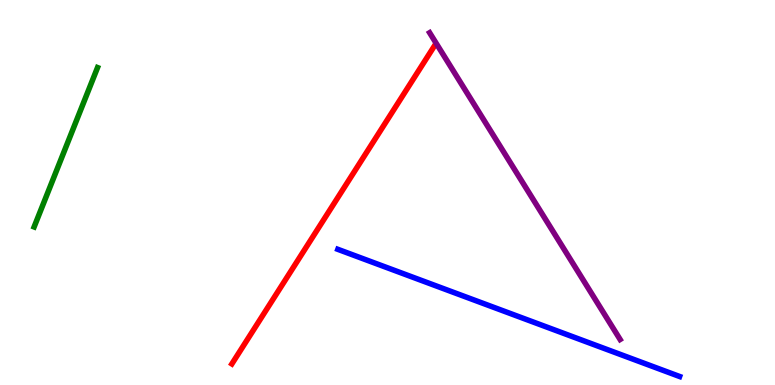[{'lines': ['blue', 'red'], 'intersections': []}, {'lines': ['green', 'red'], 'intersections': []}, {'lines': ['purple', 'red'], 'intersections': []}, {'lines': ['blue', 'green'], 'intersections': []}, {'lines': ['blue', 'purple'], 'intersections': []}, {'lines': ['green', 'purple'], 'intersections': []}]